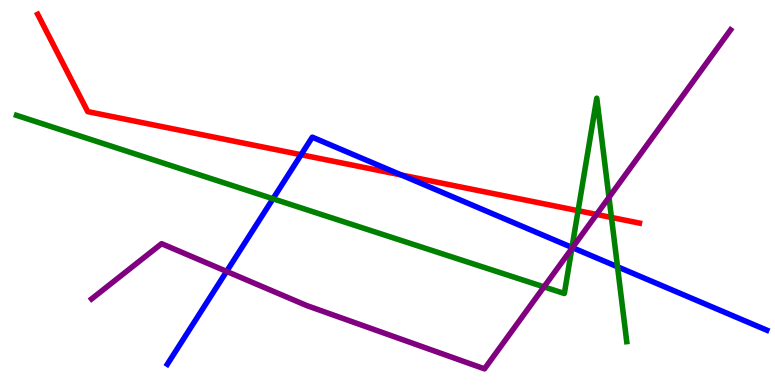[{'lines': ['blue', 'red'], 'intersections': [{'x': 3.88, 'y': 5.98}, {'x': 5.18, 'y': 5.46}]}, {'lines': ['green', 'red'], 'intersections': [{'x': 7.46, 'y': 4.53}, {'x': 7.89, 'y': 4.35}]}, {'lines': ['purple', 'red'], 'intersections': [{'x': 7.7, 'y': 4.43}]}, {'lines': ['blue', 'green'], 'intersections': [{'x': 3.52, 'y': 4.84}, {'x': 7.38, 'y': 3.57}, {'x': 7.97, 'y': 3.07}]}, {'lines': ['blue', 'purple'], 'intersections': [{'x': 2.92, 'y': 2.95}, {'x': 7.39, 'y': 3.57}]}, {'lines': ['green', 'purple'], 'intersections': [{'x': 7.02, 'y': 2.55}, {'x': 7.38, 'y': 3.54}, {'x': 7.86, 'y': 4.87}]}]